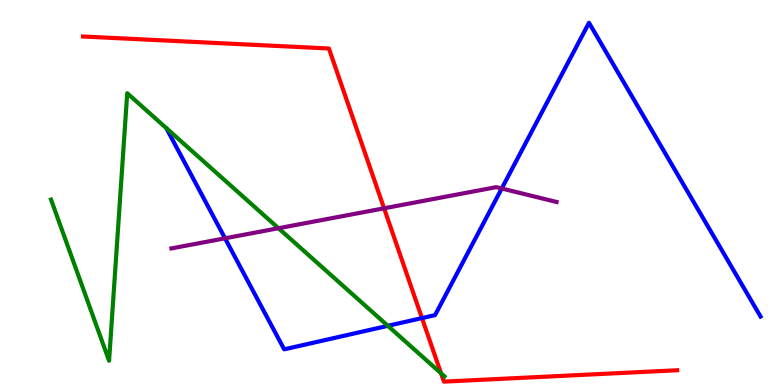[{'lines': ['blue', 'red'], 'intersections': [{'x': 5.44, 'y': 1.74}]}, {'lines': ['green', 'red'], 'intersections': [{'x': 5.69, 'y': 0.304}]}, {'lines': ['purple', 'red'], 'intersections': [{'x': 4.96, 'y': 4.59}]}, {'lines': ['blue', 'green'], 'intersections': [{'x': 5.0, 'y': 1.54}]}, {'lines': ['blue', 'purple'], 'intersections': [{'x': 2.9, 'y': 3.81}, {'x': 6.47, 'y': 5.1}]}, {'lines': ['green', 'purple'], 'intersections': [{'x': 3.59, 'y': 4.07}]}]